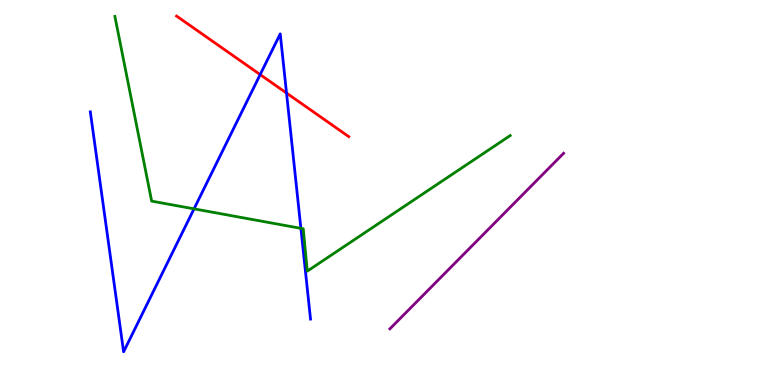[{'lines': ['blue', 'red'], 'intersections': [{'x': 3.36, 'y': 8.06}, {'x': 3.7, 'y': 7.58}]}, {'lines': ['green', 'red'], 'intersections': []}, {'lines': ['purple', 'red'], 'intersections': []}, {'lines': ['blue', 'green'], 'intersections': [{'x': 2.5, 'y': 4.58}, {'x': 3.88, 'y': 4.07}]}, {'lines': ['blue', 'purple'], 'intersections': []}, {'lines': ['green', 'purple'], 'intersections': []}]